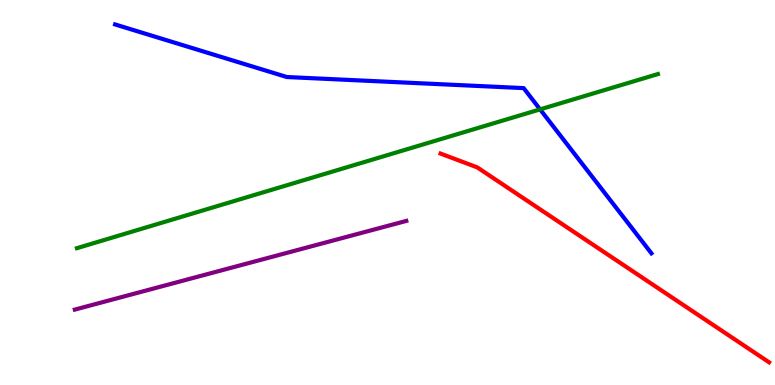[{'lines': ['blue', 'red'], 'intersections': []}, {'lines': ['green', 'red'], 'intersections': []}, {'lines': ['purple', 'red'], 'intersections': []}, {'lines': ['blue', 'green'], 'intersections': [{'x': 6.97, 'y': 7.16}]}, {'lines': ['blue', 'purple'], 'intersections': []}, {'lines': ['green', 'purple'], 'intersections': []}]